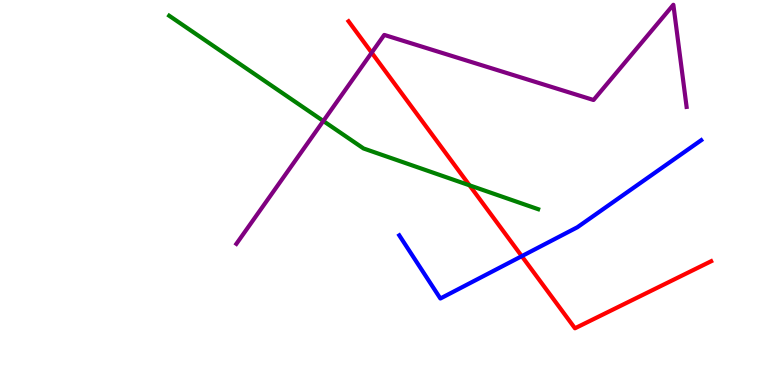[{'lines': ['blue', 'red'], 'intersections': [{'x': 6.73, 'y': 3.35}]}, {'lines': ['green', 'red'], 'intersections': [{'x': 6.06, 'y': 5.19}]}, {'lines': ['purple', 'red'], 'intersections': [{'x': 4.8, 'y': 8.63}]}, {'lines': ['blue', 'green'], 'intersections': []}, {'lines': ['blue', 'purple'], 'intersections': []}, {'lines': ['green', 'purple'], 'intersections': [{'x': 4.17, 'y': 6.86}]}]